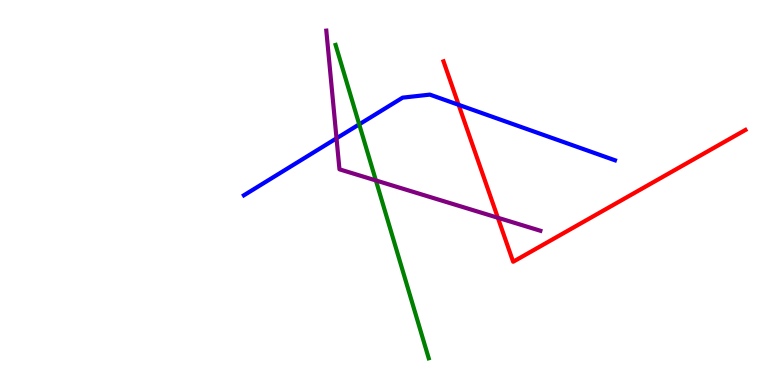[{'lines': ['blue', 'red'], 'intersections': [{'x': 5.92, 'y': 7.28}]}, {'lines': ['green', 'red'], 'intersections': []}, {'lines': ['purple', 'red'], 'intersections': [{'x': 6.42, 'y': 4.34}]}, {'lines': ['blue', 'green'], 'intersections': [{'x': 4.63, 'y': 6.77}]}, {'lines': ['blue', 'purple'], 'intersections': [{'x': 4.34, 'y': 6.41}]}, {'lines': ['green', 'purple'], 'intersections': [{'x': 4.85, 'y': 5.31}]}]